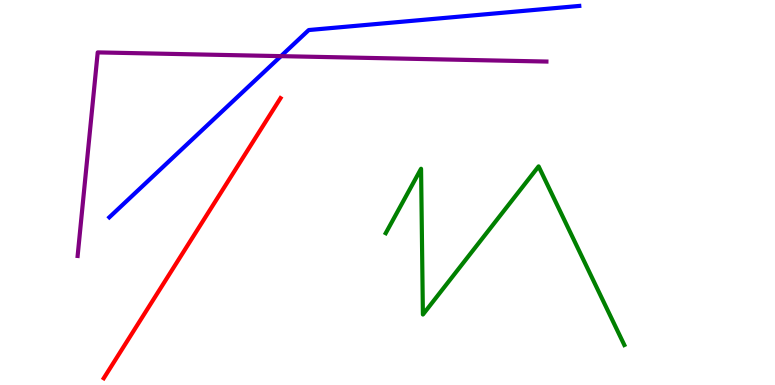[{'lines': ['blue', 'red'], 'intersections': []}, {'lines': ['green', 'red'], 'intersections': []}, {'lines': ['purple', 'red'], 'intersections': []}, {'lines': ['blue', 'green'], 'intersections': []}, {'lines': ['blue', 'purple'], 'intersections': [{'x': 3.63, 'y': 8.54}]}, {'lines': ['green', 'purple'], 'intersections': []}]